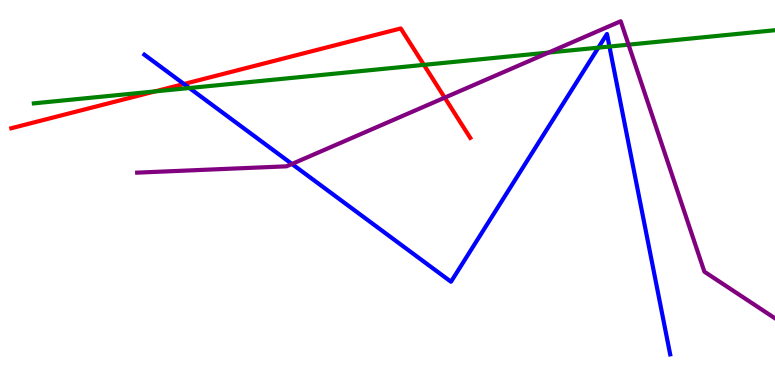[{'lines': ['blue', 'red'], 'intersections': [{'x': 2.37, 'y': 7.82}]}, {'lines': ['green', 'red'], 'intersections': [{'x': 2.0, 'y': 7.63}, {'x': 5.47, 'y': 8.32}]}, {'lines': ['purple', 'red'], 'intersections': [{'x': 5.74, 'y': 7.46}]}, {'lines': ['blue', 'green'], 'intersections': [{'x': 2.44, 'y': 7.71}, {'x': 7.72, 'y': 8.76}, {'x': 7.86, 'y': 8.79}]}, {'lines': ['blue', 'purple'], 'intersections': [{'x': 3.77, 'y': 5.74}]}, {'lines': ['green', 'purple'], 'intersections': [{'x': 7.08, 'y': 8.63}, {'x': 8.11, 'y': 8.84}]}]